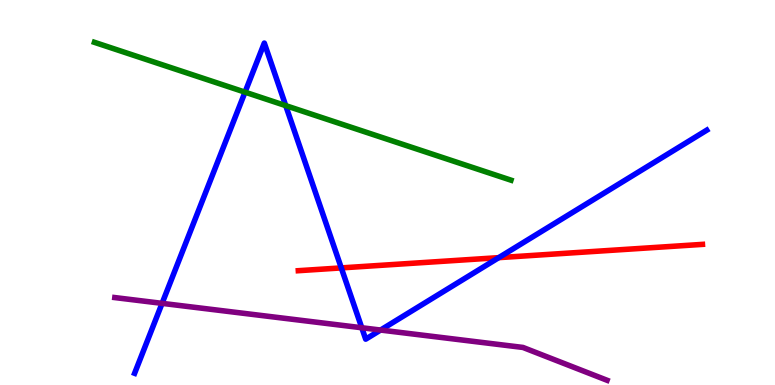[{'lines': ['blue', 'red'], 'intersections': [{'x': 4.4, 'y': 3.04}, {'x': 6.44, 'y': 3.31}]}, {'lines': ['green', 'red'], 'intersections': []}, {'lines': ['purple', 'red'], 'intersections': []}, {'lines': ['blue', 'green'], 'intersections': [{'x': 3.16, 'y': 7.61}, {'x': 3.69, 'y': 7.26}]}, {'lines': ['blue', 'purple'], 'intersections': [{'x': 2.09, 'y': 2.12}, {'x': 4.67, 'y': 1.49}, {'x': 4.91, 'y': 1.43}]}, {'lines': ['green', 'purple'], 'intersections': []}]